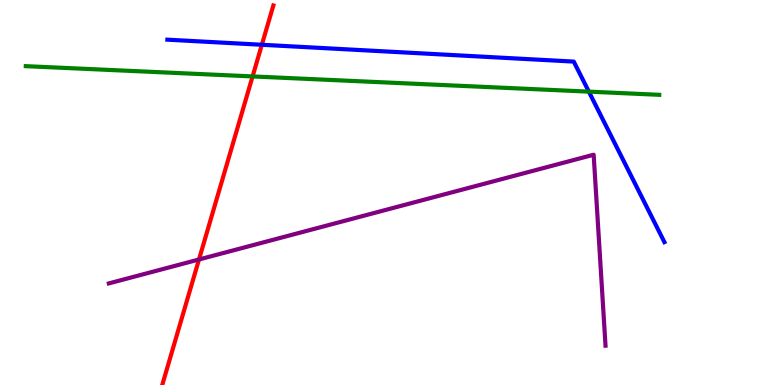[{'lines': ['blue', 'red'], 'intersections': [{'x': 3.38, 'y': 8.84}]}, {'lines': ['green', 'red'], 'intersections': [{'x': 3.26, 'y': 8.01}]}, {'lines': ['purple', 'red'], 'intersections': [{'x': 2.57, 'y': 3.26}]}, {'lines': ['blue', 'green'], 'intersections': [{'x': 7.6, 'y': 7.62}]}, {'lines': ['blue', 'purple'], 'intersections': []}, {'lines': ['green', 'purple'], 'intersections': []}]